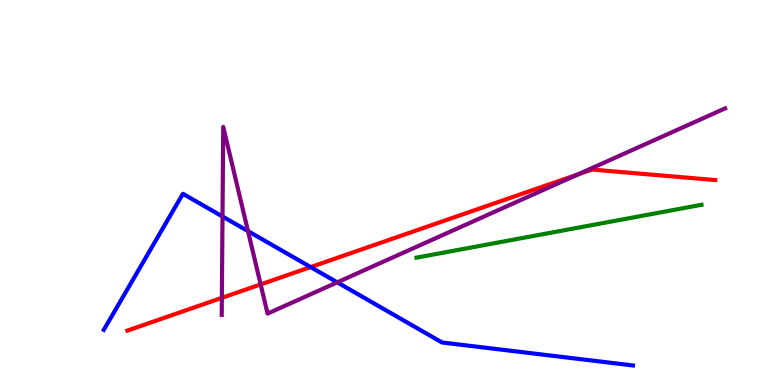[{'lines': ['blue', 'red'], 'intersections': [{'x': 4.01, 'y': 3.06}]}, {'lines': ['green', 'red'], 'intersections': []}, {'lines': ['purple', 'red'], 'intersections': [{'x': 2.86, 'y': 2.26}, {'x': 3.36, 'y': 2.61}, {'x': 7.46, 'y': 5.47}]}, {'lines': ['blue', 'green'], 'intersections': []}, {'lines': ['blue', 'purple'], 'intersections': [{'x': 2.87, 'y': 4.38}, {'x': 3.2, 'y': 4.0}, {'x': 4.35, 'y': 2.67}]}, {'lines': ['green', 'purple'], 'intersections': []}]